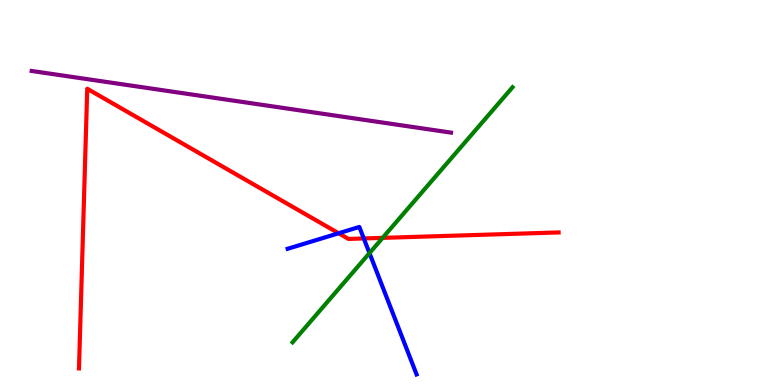[{'lines': ['blue', 'red'], 'intersections': [{'x': 4.37, 'y': 3.94}, {'x': 4.69, 'y': 3.81}]}, {'lines': ['green', 'red'], 'intersections': [{'x': 4.94, 'y': 3.82}]}, {'lines': ['purple', 'red'], 'intersections': []}, {'lines': ['blue', 'green'], 'intersections': [{'x': 4.77, 'y': 3.43}]}, {'lines': ['blue', 'purple'], 'intersections': []}, {'lines': ['green', 'purple'], 'intersections': []}]